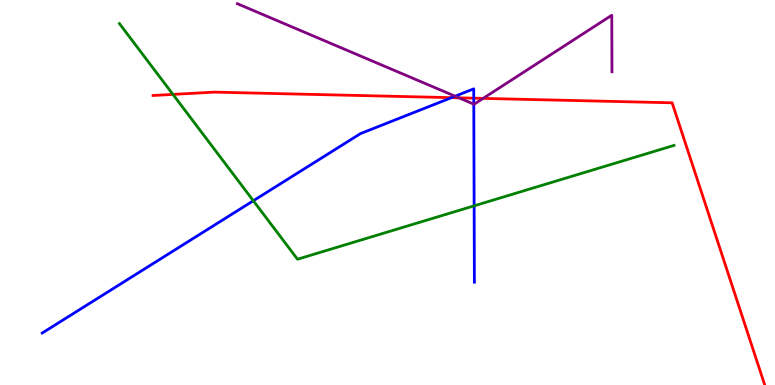[{'lines': ['blue', 'red'], 'intersections': [{'x': 5.83, 'y': 7.46}, {'x': 6.11, 'y': 7.45}]}, {'lines': ['green', 'red'], 'intersections': [{'x': 2.23, 'y': 7.55}]}, {'lines': ['purple', 'red'], 'intersections': [{'x': 5.92, 'y': 7.46}, {'x': 6.23, 'y': 7.44}]}, {'lines': ['blue', 'green'], 'intersections': [{'x': 3.27, 'y': 4.79}, {'x': 6.12, 'y': 4.65}]}, {'lines': ['blue', 'purple'], 'intersections': [{'x': 5.87, 'y': 7.5}, {'x': 6.11, 'y': 7.3}]}, {'lines': ['green', 'purple'], 'intersections': []}]